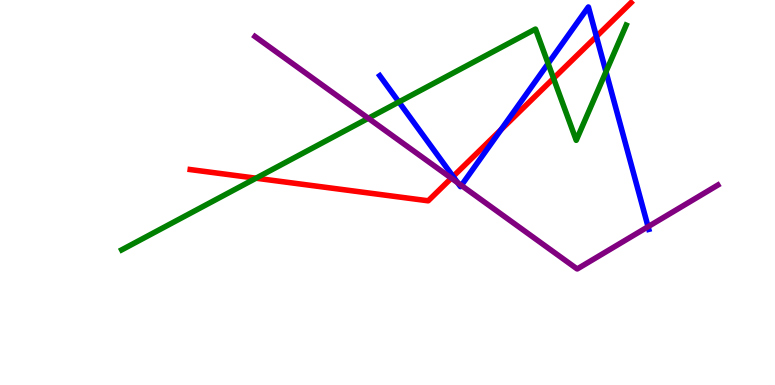[{'lines': ['blue', 'red'], 'intersections': [{'x': 5.85, 'y': 5.42}, {'x': 6.47, 'y': 6.63}, {'x': 7.7, 'y': 9.05}]}, {'lines': ['green', 'red'], 'intersections': [{'x': 3.3, 'y': 5.37}, {'x': 7.14, 'y': 7.96}]}, {'lines': ['purple', 'red'], 'intersections': [{'x': 5.82, 'y': 5.37}]}, {'lines': ['blue', 'green'], 'intersections': [{'x': 5.15, 'y': 7.35}, {'x': 7.07, 'y': 8.35}, {'x': 7.82, 'y': 8.14}]}, {'lines': ['blue', 'purple'], 'intersections': [{'x': 5.9, 'y': 5.25}, {'x': 5.95, 'y': 5.18}, {'x': 8.36, 'y': 4.11}]}, {'lines': ['green', 'purple'], 'intersections': [{'x': 4.75, 'y': 6.93}]}]